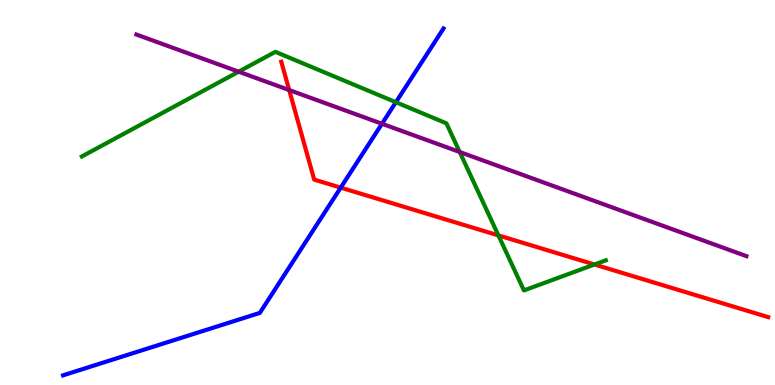[{'lines': ['blue', 'red'], 'intersections': [{'x': 4.4, 'y': 5.13}]}, {'lines': ['green', 'red'], 'intersections': [{'x': 6.43, 'y': 3.89}, {'x': 7.67, 'y': 3.13}]}, {'lines': ['purple', 'red'], 'intersections': [{'x': 3.73, 'y': 7.66}]}, {'lines': ['blue', 'green'], 'intersections': [{'x': 5.11, 'y': 7.35}]}, {'lines': ['blue', 'purple'], 'intersections': [{'x': 4.93, 'y': 6.79}]}, {'lines': ['green', 'purple'], 'intersections': [{'x': 3.08, 'y': 8.14}, {'x': 5.93, 'y': 6.05}]}]